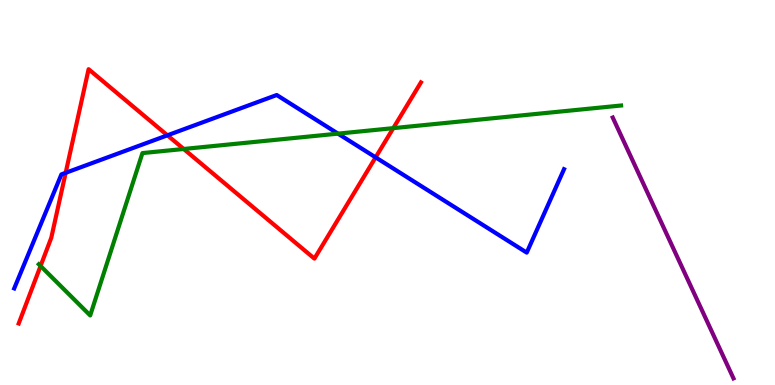[{'lines': ['blue', 'red'], 'intersections': [{'x': 0.847, 'y': 5.51}, {'x': 2.16, 'y': 6.49}, {'x': 4.85, 'y': 5.91}]}, {'lines': ['green', 'red'], 'intersections': [{'x': 0.523, 'y': 3.09}, {'x': 2.37, 'y': 6.13}, {'x': 5.07, 'y': 6.67}]}, {'lines': ['purple', 'red'], 'intersections': []}, {'lines': ['blue', 'green'], 'intersections': [{'x': 4.36, 'y': 6.53}]}, {'lines': ['blue', 'purple'], 'intersections': []}, {'lines': ['green', 'purple'], 'intersections': []}]